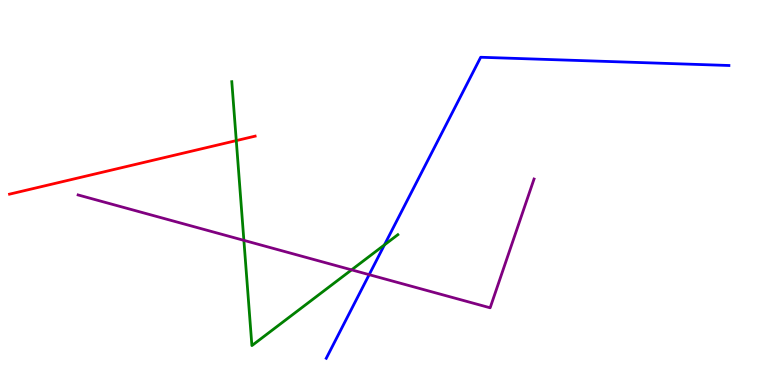[{'lines': ['blue', 'red'], 'intersections': []}, {'lines': ['green', 'red'], 'intersections': [{'x': 3.05, 'y': 6.35}]}, {'lines': ['purple', 'red'], 'intersections': []}, {'lines': ['blue', 'green'], 'intersections': [{'x': 4.96, 'y': 3.64}]}, {'lines': ['blue', 'purple'], 'intersections': [{'x': 4.76, 'y': 2.87}]}, {'lines': ['green', 'purple'], 'intersections': [{'x': 3.15, 'y': 3.76}, {'x': 4.54, 'y': 2.99}]}]